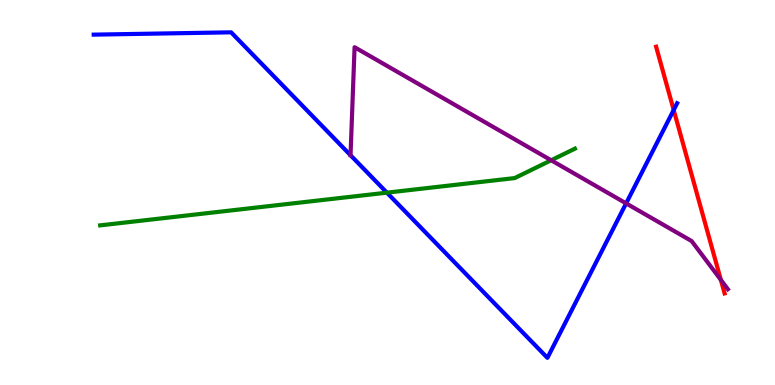[{'lines': ['blue', 'red'], 'intersections': [{'x': 8.69, 'y': 7.14}]}, {'lines': ['green', 'red'], 'intersections': []}, {'lines': ['purple', 'red'], 'intersections': [{'x': 9.3, 'y': 2.73}]}, {'lines': ['blue', 'green'], 'intersections': [{'x': 4.99, 'y': 5.0}]}, {'lines': ['blue', 'purple'], 'intersections': [{'x': 8.08, 'y': 4.72}]}, {'lines': ['green', 'purple'], 'intersections': [{'x': 7.11, 'y': 5.84}]}]